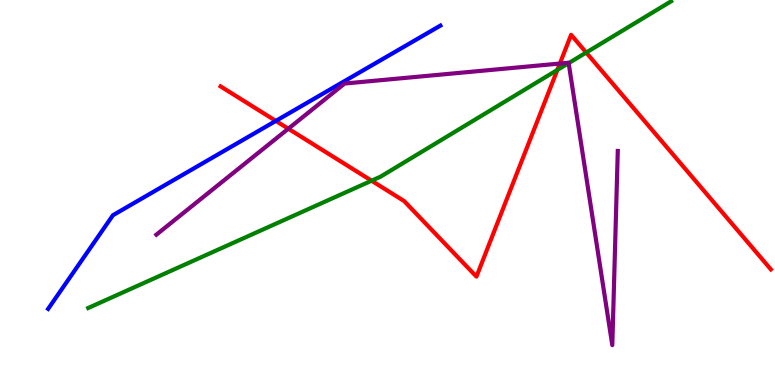[{'lines': ['blue', 'red'], 'intersections': [{'x': 3.56, 'y': 6.86}]}, {'lines': ['green', 'red'], 'intersections': [{'x': 4.79, 'y': 5.31}, {'x': 7.19, 'y': 8.18}, {'x': 7.56, 'y': 8.63}]}, {'lines': ['purple', 'red'], 'intersections': [{'x': 3.72, 'y': 6.66}, {'x': 7.22, 'y': 8.35}]}, {'lines': ['blue', 'green'], 'intersections': []}, {'lines': ['blue', 'purple'], 'intersections': []}, {'lines': ['green', 'purple'], 'intersections': [{'x': 7.34, 'y': 8.36}]}]